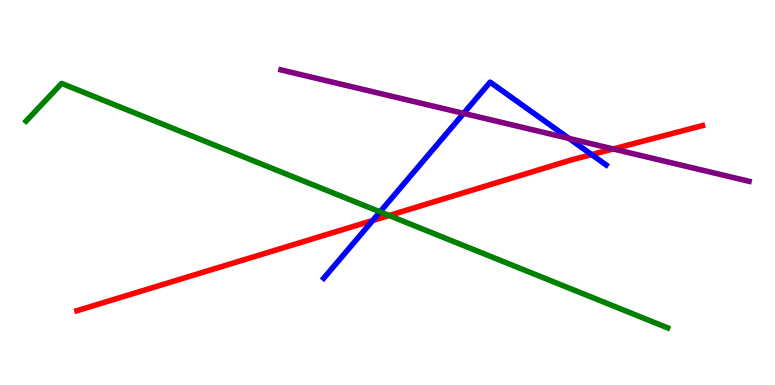[{'lines': ['blue', 'red'], 'intersections': [{'x': 4.81, 'y': 4.27}, {'x': 7.63, 'y': 5.98}]}, {'lines': ['green', 'red'], 'intersections': [{'x': 5.02, 'y': 4.4}]}, {'lines': ['purple', 'red'], 'intersections': [{'x': 7.91, 'y': 6.13}]}, {'lines': ['blue', 'green'], 'intersections': [{'x': 4.9, 'y': 4.5}]}, {'lines': ['blue', 'purple'], 'intersections': [{'x': 5.98, 'y': 7.06}, {'x': 7.34, 'y': 6.4}]}, {'lines': ['green', 'purple'], 'intersections': []}]